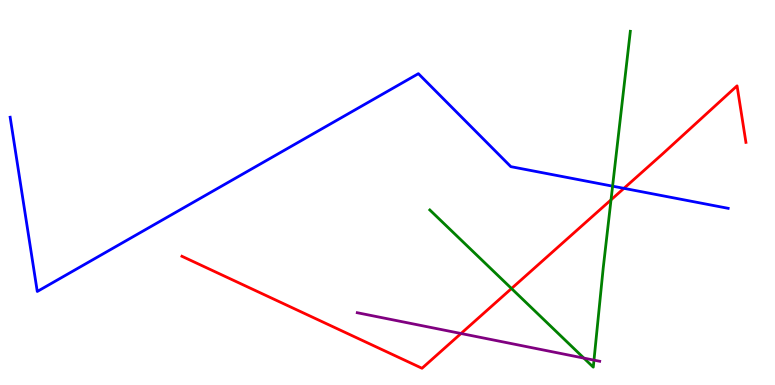[{'lines': ['blue', 'red'], 'intersections': [{'x': 8.05, 'y': 5.11}]}, {'lines': ['green', 'red'], 'intersections': [{'x': 6.6, 'y': 2.51}, {'x': 7.88, 'y': 4.81}]}, {'lines': ['purple', 'red'], 'intersections': [{'x': 5.95, 'y': 1.34}]}, {'lines': ['blue', 'green'], 'intersections': [{'x': 7.9, 'y': 5.16}]}, {'lines': ['blue', 'purple'], 'intersections': []}, {'lines': ['green', 'purple'], 'intersections': [{'x': 7.53, 'y': 0.699}, {'x': 7.66, 'y': 0.646}]}]